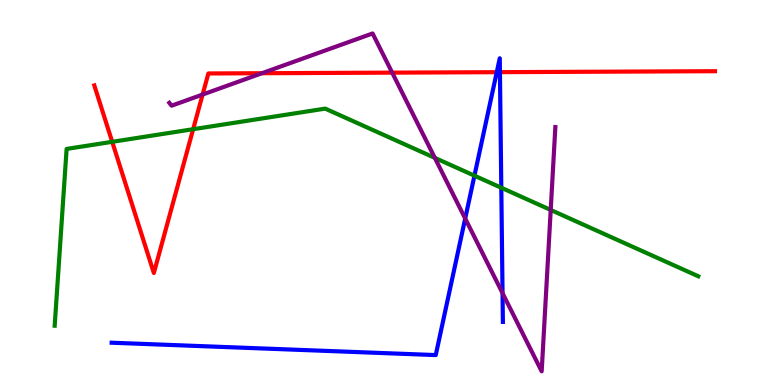[{'lines': ['blue', 'red'], 'intersections': [{'x': 6.41, 'y': 8.13}, {'x': 6.45, 'y': 8.13}]}, {'lines': ['green', 'red'], 'intersections': [{'x': 1.45, 'y': 6.32}, {'x': 2.49, 'y': 6.64}]}, {'lines': ['purple', 'red'], 'intersections': [{'x': 2.61, 'y': 7.54}, {'x': 3.38, 'y': 8.1}, {'x': 5.06, 'y': 8.11}]}, {'lines': ['blue', 'green'], 'intersections': [{'x': 6.12, 'y': 5.44}, {'x': 6.47, 'y': 5.12}]}, {'lines': ['blue', 'purple'], 'intersections': [{'x': 6.0, 'y': 4.32}, {'x': 6.48, 'y': 2.39}]}, {'lines': ['green', 'purple'], 'intersections': [{'x': 5.61, 'y': 5.9}, {'x': 7.11, 'y': 4.55}]}]